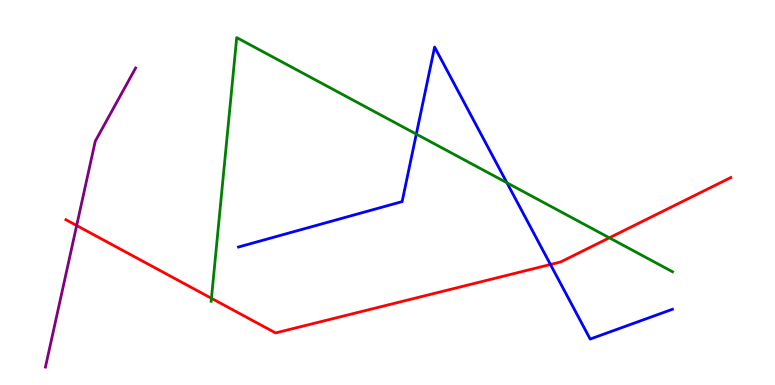[{'lines': ['blue', 'red'], 'intersections': [{'x': 7.1, 'y': 3.13}]}, {'lines': ['green', 'red'], 'intersections': [{'x': 2.73, 'y': 2.25}, {'x': 7.86, 'y': 3.82}]}, {'lines': ['purple', 'red'], 'intersections': [{'x': 0.989, 'y': 4.14}]}, {'lines': ['blue', 'green'], 'intersections': [{'x': 5.37, 'y': 6.52}, {'x': 6.54, 'y': 5.25}]}, {'lines': ['blue', 'purple'], 'intersections': []}, {'lines': ['green', 'purple'], 'intersections': []}]